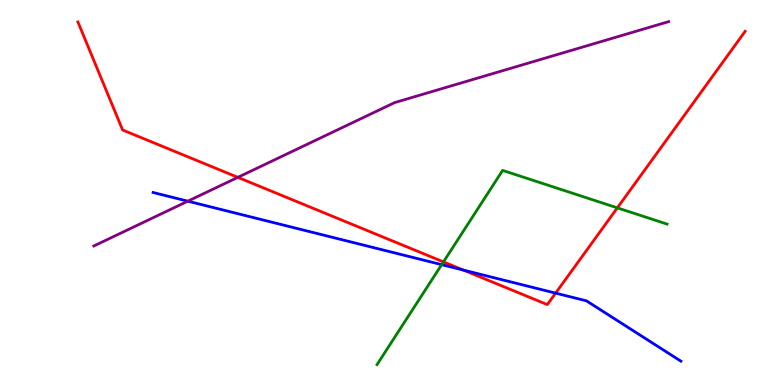[{'lines': ['blue', 'red'], 'intersections': [{'x': 5.98, 'y': 2.99}, {'x': 7.17, 'y': 2.39}]}, {'lines': ['green', 'red'], 'intersections': [{'x': 5.72, 'y': 3.2}, {'x': 7.97, 'y': 4.6}]}, {'lines': ['purple', 'red'], 'intersections': [{'x': 3.07, 'y': 5.39}]}, {'lines': ['blue', 'green'], 'intersections': [{'x': 5.7, 'y': 3.13}]}, {'lines': ['blue', 'purple'], 'intersections': [{'x': 2.42, 'y': 4.77}]}, {'lines': ['green', 'purple'], 'intersections': []}]